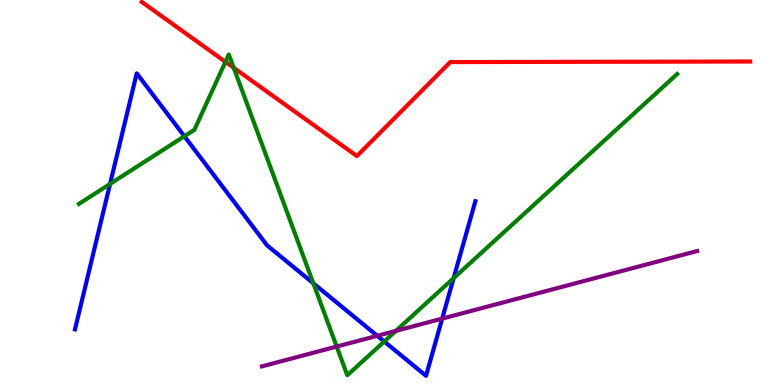[{'lines': ['blue', 'red'], 'intersections': []}, {'lines': ['green', 'red'], 'intersections': [{'x': 2.91, 'y': 8.39}, {'x': 3.02, 'y': 8.24}]}, {'lines': ['purple', 'red'], 'intersections': []}, {'lines': ['blue', 'green'], 'intersections': [{'x': 1.42, 'y': 5.22}, {'x': 2.38, 'y': 6.46}, {'x': 4.04, 'y': 2.64}, {'x': 4.96, 'y': 1.13}, {'x': 5.85, 'y': 2.78}]}, {'lines': ['blue', 'purple'], 'intersections': [{'x': 4.87, 'y': 1.28}, {'x': 5.71, 'y': 1.72}]}, {'lines': ['green', 'purple'], 'intersections': [{'x': 4.34, 'y': 0.998}, {'x': 5.11, 'y': 1.41}]}]